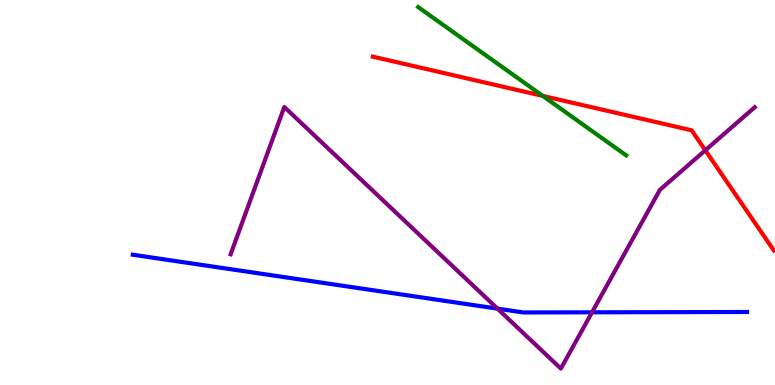[{'lines': ['blue', 'red'], 'intersections': []}, {'lines': ['green', 'red'], 'intersections': [{'x': 7.0, 'y': 7.51}]}, {'lines': ['purple', 'red'], 'intersections': [{'x': 9.1, 'y': 6.1}]}, {'lines': ['blue', 'green'], 'intersections': []}, {'lines': ['blue', 'purple'], 'intersections': [{'x': 6.42, 'y': 1.98}, {'x': 7.64, 'y': 1.89}]}, {'lines': ['green', 'purple'], 'intersections': []}]